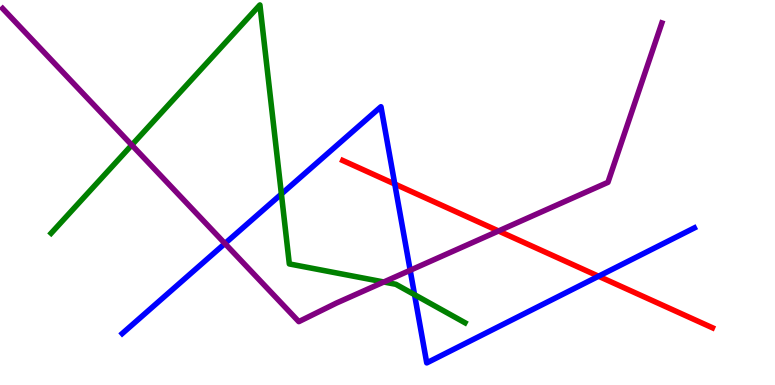[{'lines': ['blue', 'red'], 'intersections': [{'x': 5.09, 'y': 5.22}, {'x': 7.72, 'y': 2.82}]}, {'lines': ['green', 'red'], 'intersections': []}, {'lines': ['purple', 'red'], 'intersections': [{'x': 6.43, 'y': 4.0}]}, {'lines': ['blue', 'green'], 'intersections': [{'x': 3.63, 'y': 4.96}, {'x': 5.35, 'y': 2.35}]}, {'lines': ['blue', 'purple'], 'intersections': [{'x': 2.9, 'y': 3.67}, {'x': 5.29, 'y': 2.98}]}, {'lines': ['green', 'purple'], 'intersections': [{'x': 1.7, 'y': 6.23}, {'x': 4.95, 'y': 2.68}]}]